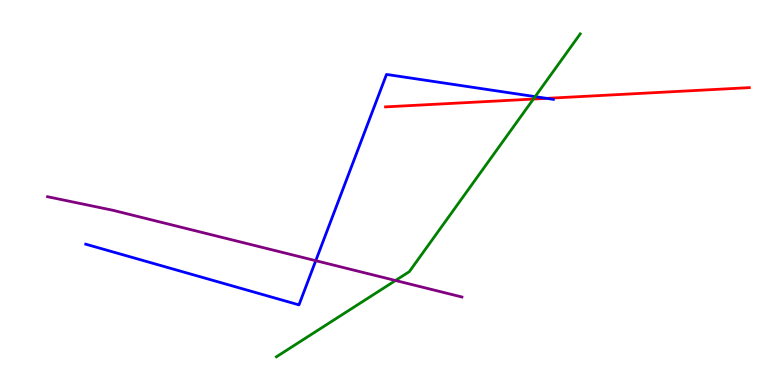[{'lines': ['blue', 'red'], 'intersections': [{'x': 7.05, 'y': 7.45}]}, {'lines': ['green', 'red'], 'intersections': [{'x': 6.88, 'y': 7.43}]}, {'lines': ['purple', 'red'], 'intersections': []}, {'lines': ['blue', 'green'], 'intersections': [{'x': 6.9, 'y': 7.49}]}, {'lines': ['blue', 'purple'], 'intersections': [{'x': 4.07, 'y': 3.23}]}, {'lines': ['green', 'purple'], 'intersections': [{'x': 5.1, 'y': 2.71}]}]